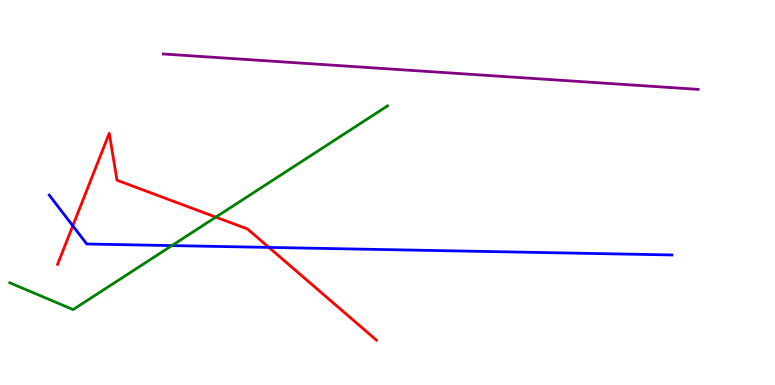[{'lines': ['blue', 'red'], 'intersections': [{'x': 0.939, 'y': 4.14}, {'x': 3.47, 'y': 3.57}]}, {'lines': ['green', 'red'], 'intersections': [{'x': 2.78, 'y': 4.36}]}, {'lines': ['purple', 'red'], 'intersections': []}, {'lines': ['blue', 'green'], 'intersections': [{'x': 2.22, 'y': 3.62}]}, {'lines': ['blue', 'purple'], 'intersections': []}, {'lines': ['green', 'purple'], 'intersections': []}]